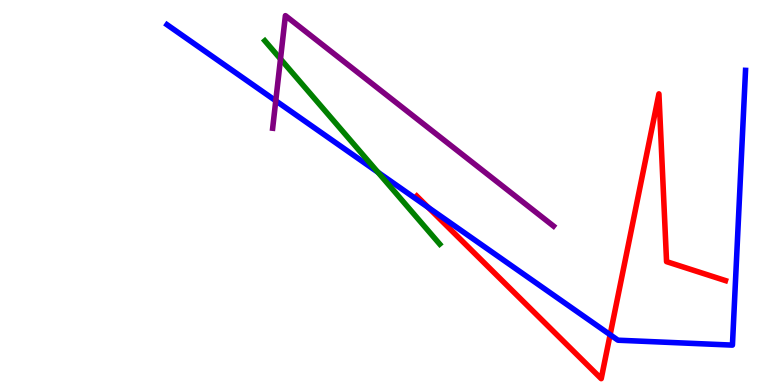[{'lines': ['blue', 'red'], 'intersections': [{'x': 5.53, 'y': 4.61}, {'x': 7.87, 'y': 1.31}]}, {'lines': ['green', 'red'], 'intersections': []}, {'lines': ['purple', 'red'], 'intersections': []}, {'lines': ['blue', 'green'], 'intersections': [{'x': 4.88, 'y': 5.53}]}, {'lines': ['blue', 'purple'], 'intersections': [{'x': 3.56, 'y': 7.38}]}, {'lines': ['green', 'purple'], 'intersections': [{'x': 3.62, 'y': 8.47}]}]